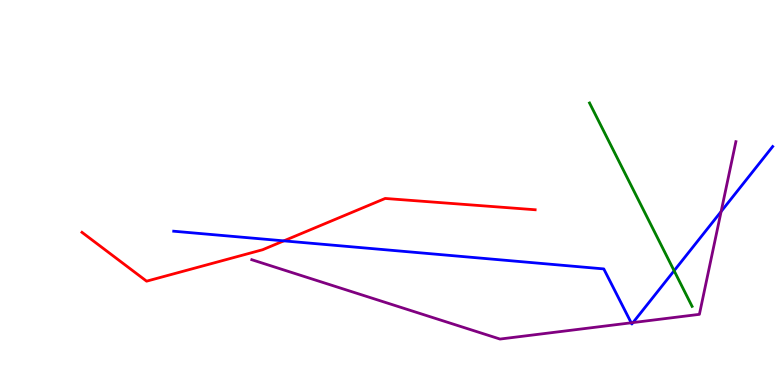[{'lines': ['blue', 'red'], 'intersections': [{'x': 3.66, 'y': 3.74}]}, {'lines': ['green', 'red'], 'intersections': []}, {'lines': ['purple', 'red'], 'intersections': []}, {'lines': ['blue', 'green'], 'intersections': [{'x': 8.7, 'y': 2.97}]}, {'lines': ['blue', 'purple'], 'intersections': [{'x': 8.14, 'y': 1.62}, {'x': 8.17, 'y': 1.62}, {'x': 9.3, 'y': 4.51}]}, {'lines': ['green', 'purple'], 'intersections': []}]